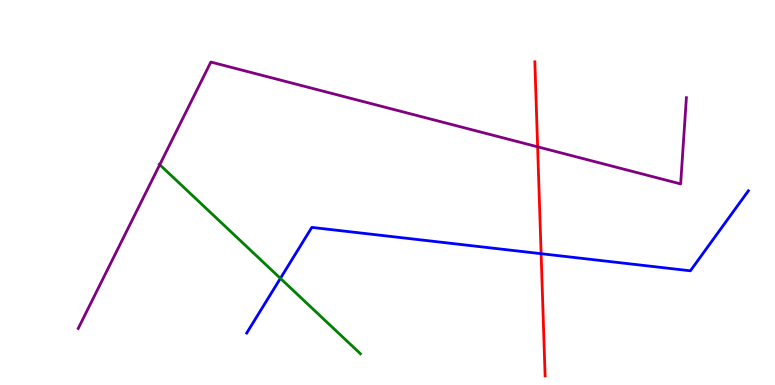[{'lines': ['blue', 'red'], 'intersections': [{'x': 6.98, 'y': 3.41}]}, {'lines': ['green', 'red'], 'intersections': []}, {'lines': ['purple', 'red'], 'intersections': [{'x': 6.94, 'y': 6.19}]}, {'lines': ['blue', 'green'], 'intersections': [{'x': 3.62, 'y': 2.77}]}, {'lines': ['blue', 'purple'], 'intersections': []}, {'lines': ['green', 'purple'], 'intersections': [{'x': 2.06, 'y': 5.72}]}]